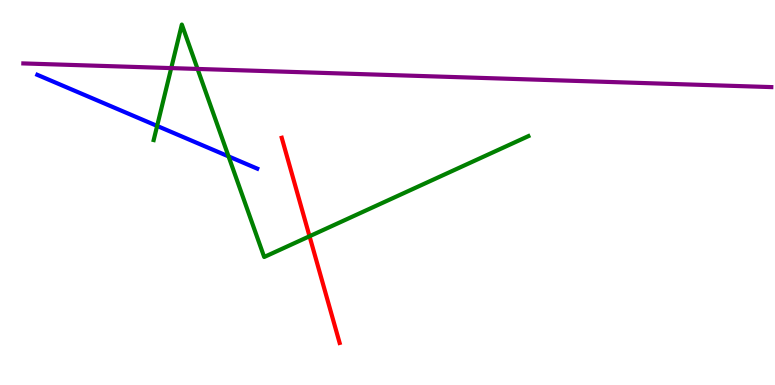[{'lines': ['blue', 'red'], 'intersections': []}, {'lines': ['green', 'red'], 'intersections': [{'x': 3.99, 'y': 3.86}]}, {'lines': ['purple', 'red'], 'intersections': []}, {'lines': ['blue', 'green'], 'intersections': [{'x': 2.03, 'y': 6.73}, {'x': 2.95, 'y': 5.94}]}, {'lines': ['blue', 'purple'], 'intersections': []}, {'lines': ['green', 'purple'], 'intersections': [{'x': 2.21, 'y': 8.23}, {'x': 2.55, 'y': 8.21}]}]